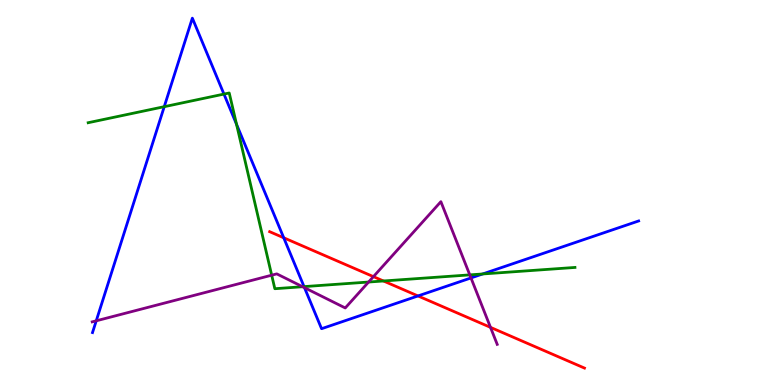[{'lines': ['blue', 'red'], 'intersections': [{'x': 3.66, 'y': 3.82}, {'x': 5.39, 'y': 2.31}]}, {'lines': ['green', 'red'], 'intersections': [{'x': 4.95, 'y': 2.7}]}, {'lines': ['purple', 'red'], 'intersections': [{'x': 4.82, 'y': 2.81}, {'x': 6.33, 'y': 1.5}]}, {'lines': ['blue', 'green'], 'intersections': [{'x': 2.12, 'y': 7.23}, {'x': 2.89, 'y': 7.56}, {'x': 3.05, 'y': 6.77}, {'x': 3.92, 'y': 2.56}, {'x': 6.23, 'y': 2.88}]}, {'lines': ['blue', 'purple'], 'intersections': [{'x': 1.24, 'y': 1.67}, {'x': 3.93, 'y': 2.53}, {'x': 6.08, 'y': 2.78}]}, {'lines': ['green', 'purple'], 'intersections': [{'x': 3.51, 'y': 2.85}, {'x': 3.9, 'y': 2.55}, {'x': 4.76, 'y': 2.67}, {'x': 6.06, 'y': 2.86}]}]